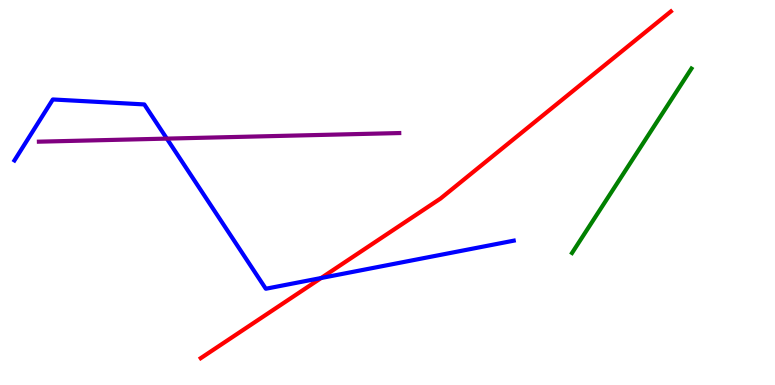[{'lines': ['blue', 'red'], 'intersections': [{'x': 4.14, 'y': 2.78}]}, {'lines': ['green', 'red'], 'intersections': []}, {'lines': ['purple', 'red'], 'intersections': []}, {'lines': ['blue', 'green'], 'intersections': []}, {'lines': ['blue', 'purple'], 'intersections': [{'x': 2.15, 'y': 6.4}]}, {'lines': ['green', 'purple'], 'intersections': []}]